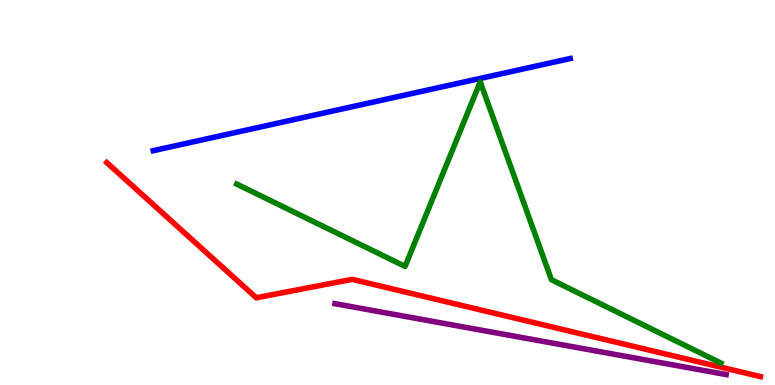[{'lines': ['blue', 'red'], 'intersections': []}, {'lines': ['green', 'red'], 'intersections': []}, {'lines': ['purple', 'red'], 'intersections': []}, {'lines': ['blue', 'green'], 'intersections': []}, {'lines': ['blue', 'purple'], 'intersections': []}, {'lines': ['green', 'purple'], 'intersections': []}]